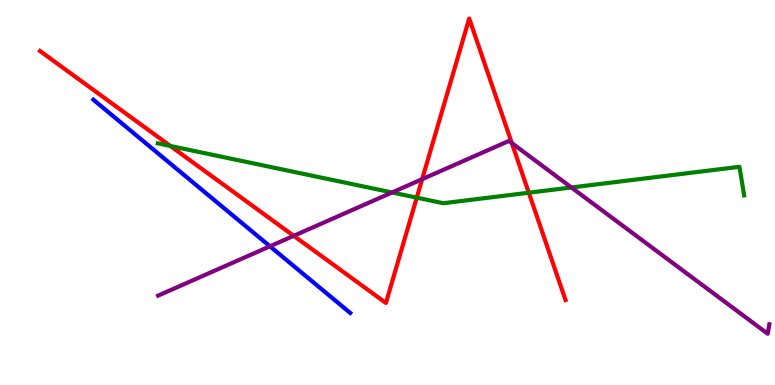[{'lines': ['blue', 'red'], 'intersections': []}, {'lines': ['green', 'red'], 'intersections': [{'x': 2.2, 'y': 6.21}, {'x': 5.38, 'y': 4.87}, {'x': 6.82, 'y': 4.99}]}, {'lines': ['purple', 'red'], 'intersections': [{'x': 3.79, 'y': 3.87}, {'x': 5.45, 'y': 5.35}, {'x': 6.6, 'y': 6.28}]}, {'lines': ['blue', 'green'], 'intersections': []}, {'lines': ['blue', 'purple'], 'intersections': [{'x': 3.48, 'y': 3.6}]}, {'lines': ['green', 'purple'], 'intersections': [{'x': 5.06, 'y': 5.0}, {'x': 7.37, 'y': 5.13}]}]